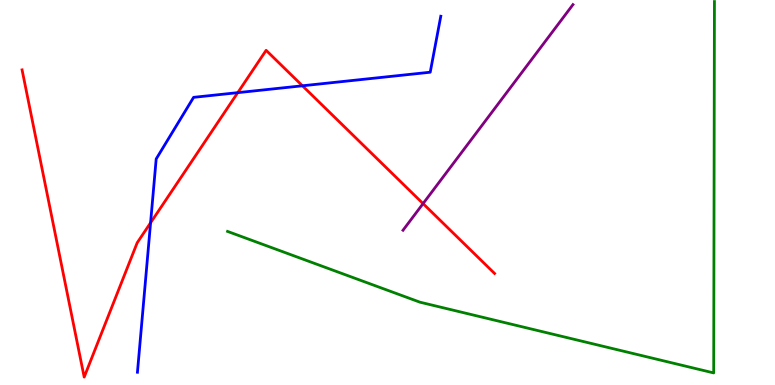[{'lines': ['blue', 'red'], 'intersections': [{'x': 1.94, 'y': 4.21}, {'x': 3.07, 'y': 7.59}, {'x': 3.9, 'y': 7.77}]}, {'lines': ['green', 'red'], 'intersections': []}, {'lines': ['purple', 'red'], 'intersections': [{'x': 5.46, 'y': 4.71}]}, {'lines': ['blue', 'green'], 'intersections': []}, {'lines': ['blue', 'purple'], 'intersections': []}, {'lines': ['green', 'purple'], 'intersections': []}]